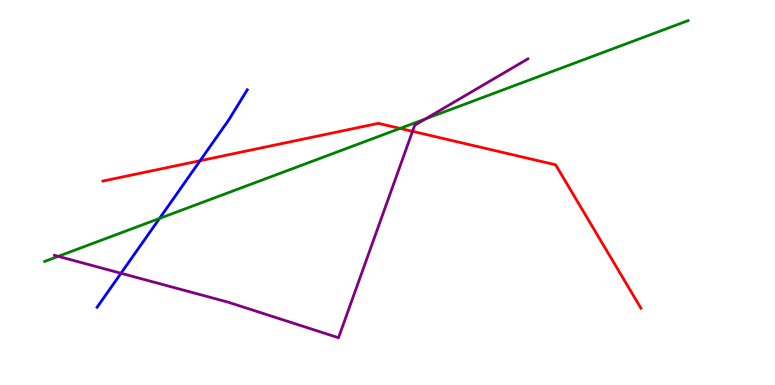[{'lines': ['blue', 'red'], 'intersections': [{'x': 2.58, 'y': 5.83}]}, {'lines': ['green', 'red'], 'intersections': [{'x': 5.16, 'y': 6.66}]}, {'lines': ['purple', 'red'], 'intersections': [{'x': 5.32, 'y': 6.59}]}, {'lines': ['blue', 'green'], 'intersections': [{'x': 2.06, 'y': 4.33}]}, {'lines': ['blue', 'purple'], 'intersections': [{'x': 1.56, 'y': 2.9}]}, {'lines': ['green', 'purple'], 'intersections': [{'x': 0.751, 'y': 3.34}, {'x': 5.49, 'y': 6.91}]}]